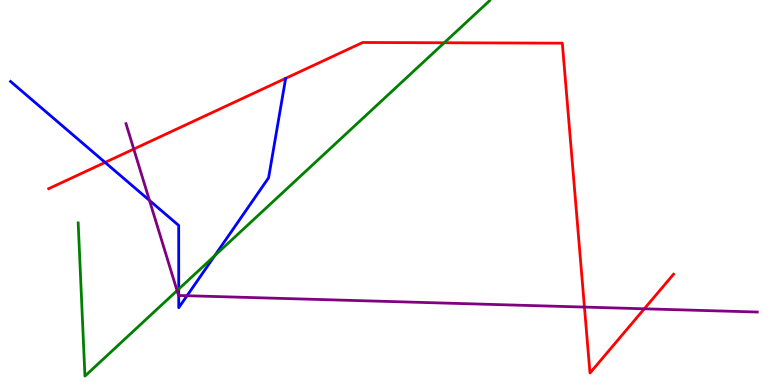[{'lines': ['blue', 'red'], 'intersections': [{'x': 1.36, 'y': 5.78}]}, {'lines': ['green', 'red'], 'intersections': [{'x': 5.73, 'y': 8.89}]}, {'lines': ['purple', 'red'], 'intersections': [{'x': 1.73, 'y': 6.13}, {'x': 7.54, 'y': 2.02}, {'x': 8.31, 'y': 1.98}]}, {'lines': ['blue', 'green'], 'intersections': [{'x': 2.31, 'y': 2.49}, {'x': 2.77, 'y': 3.36}]}, {'lines': ['blue', 'purple'], 'intersections': [{'x': 1.93, 'y': 4.79}, {'x': 2.31, 'y': 2.33}, {'x': 2.41, 'y': 2.32}]}, {'lines': ['green', 'purple'], 'intersections': [{'x': 2.28, 'y': 2.45}]}]